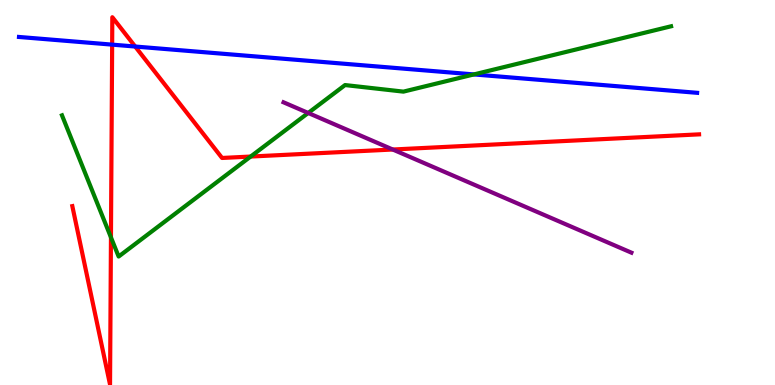[{'lines': ['blue', 'red'], 'intersections': [{'x': 1.45, 'y': 8.84}, {'x': 1.74, 'y': 8.79}]}, {'lines': ['green', 'red'], 'intersections': [{'x': 1.43, 'y': 3.83}, {'x': 3.23, 'y': 5.93}]}, {'lines': ['purple', 'red'], 'intersections': [{'x': 5.07, 'y': 6.12}]}, {'lines': ['blue', 'green'], 'intersections': [{'x': 6.11, 'y': 8.07}]}, {'lines': ['blue', 'purple'], 'intersections': []}, {'lines': ['green', 'purple'], 'intersections': [{'x': 3.98, 'y': 7.07}]}]